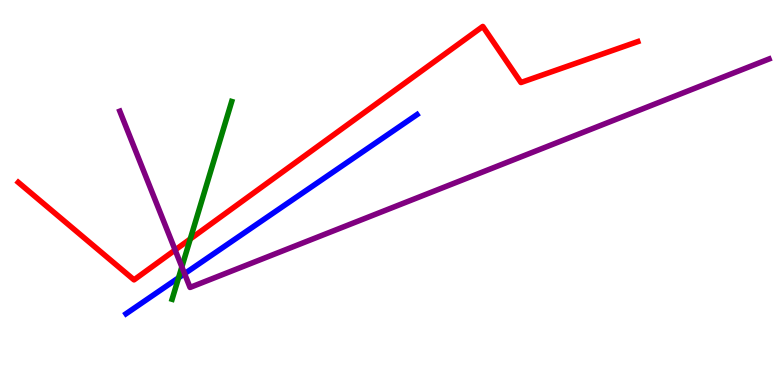[{'lines': ['blue', 'red'], 'intersections': []}, {'lines': ['green', 'red'], 'intersections': [{'x': 2.46, 'y': 3.79}]}, {'lines': ['purple', 'red'], 'intersections': [{'x': 2.26, 'y': 3.51}]}, {'lines': ['blue', 'green'], 'intersections': [{'x': 2.3, 'y': 2.78}]}, {'lines': ['blue', 'purple'], 'intersections': [{'x': 2.38, 'y': 2.89}]}, {'lines': ['green', 'purple'], 'intersections': [{'x': 2.35, 'y': 3.07}]}]